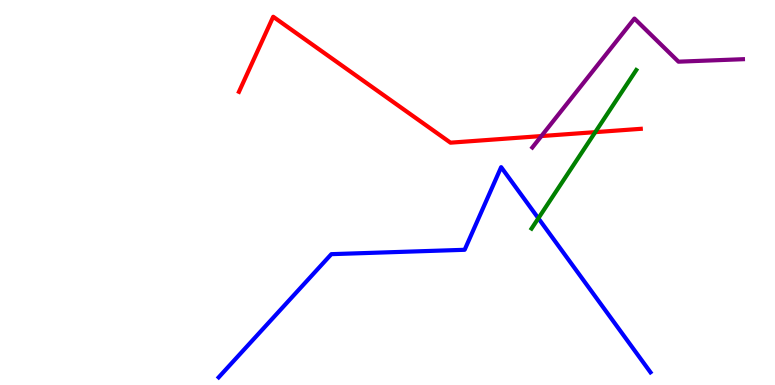[{'lines': ['blue', 'red'], 'intersections': []}, {'lines': ['green', 'red'], 'intersections': [{'x': 7.68, 'y': 6.57}]}, {'lines': ['purple', 'red'], 'intersections': [{'x': 6.99, 'y': 6.47}]}, {'lines': ['blue', 'green'], 'intersections': [{'x': 6.95, 'y': 4.33}]}, {'lines': ['blue', 'purple'], 'intersections': []}, {'lines': ['green', 'purple'], 'intersections': []}]